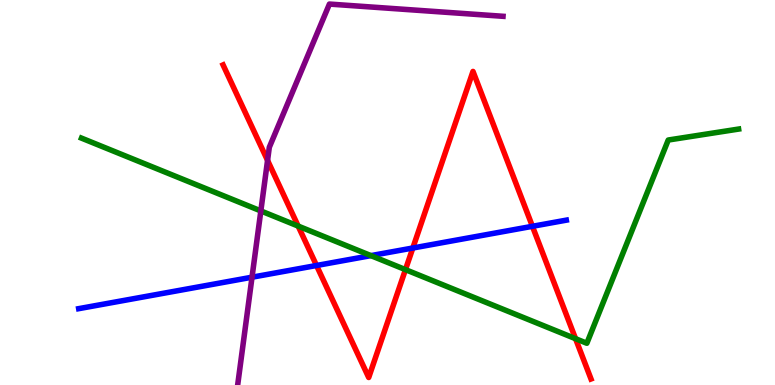[{'lines': ['blue', 'red'], 'intersections': [{'x': 4.08, 'y': 3.1}, {'x': 5.33, 'y': 3.56}, {'x': 6.87, 'y': 4.12}]}, {'lines': ['green', 'red'], 'intersections': [{'x': 3.85, 'y': 4.13}, {'x': 5.23, 'y': 3.0}, {'x': 7.43, 'y': 1.2}]}, {'lines': ['purple', 'red'], 'intersections': [{'x': 3.45, 'y': 5.83}]}, {'lines': ['blue', 'green'], 'intersections': [{'x': 4.79, 'y': 3.36}]}, {'lines': ['blue', 'purple'], 'intersections': [{'x': 3.25, 'y': 2.8}]}, {'lines': ['green', 'purple'], 'intersections': [{'x': 3.37, 'y': 4.52}]}]